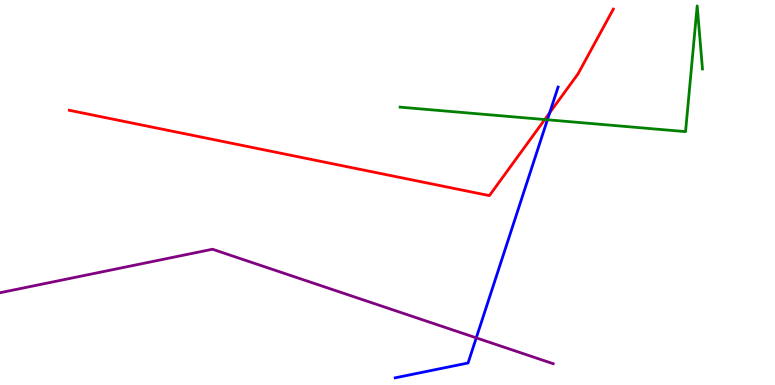[{'lines': ['blue', 'red'], 'intersections': [{'x': 7.09, 'y': 7.07}]}, {'lines': ['green', 'red'], 'intersections': [{'x': 7.03, 'y': 6.89}]}, {'lines': ['purple', 'red'], 'intersections': []}, {'lines': ['blue', 'green'], 'intersections': [{'x': 7.06, 'y': 6.89}]}, {'lines': ['blue', 'purple'], 'intersections': [{'x': 6.15, 'y': 1.22}]}, {'lines': ['green', 'purple'], 'intersections': []}]